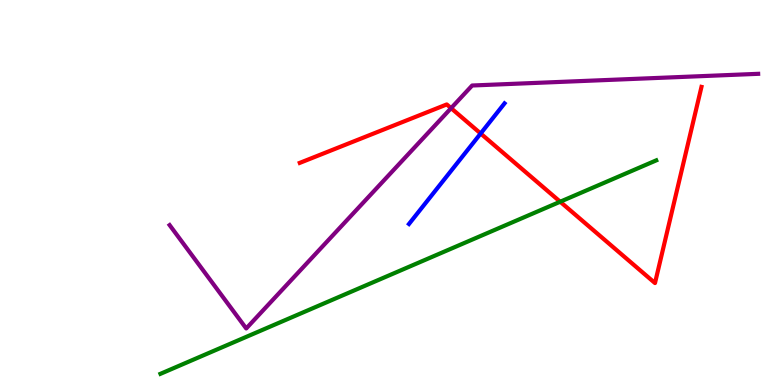[{'lines': ['blue', 'red'], 'intersections': [{'x': 6.2, 'y': 6.53}]}, {'lines': ['green', 'red'], 'intersections': [{'x': 7.23, 'y': 4.76}]}, {'lines': ['purple', 'red'], 'intersections': [{'x': 5.82, 'y': 7.19}]}, {'lines': ['blue', 'green'], 'intersections': []}, {'lines': ['blue', 'purple'], 'intersections': []}, {'lines': ['green', 'purple'], 'intersections': []}]